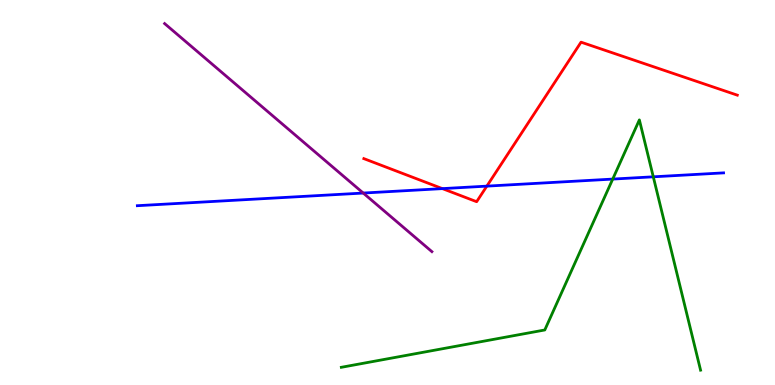[{'lines': ['blue', 'red'], 'intersections': [{'x': 5.71, 'y': 5.1}, {'x': 6.28, 'y': 5.17}]}, {'lines': ['green', 'red'], 'intersections': []}, {'lines': ['purple', 'red'], 'intersections': []}, {'lines': ['blue', 'green'], 'intersections': [{'x': 7.91, 'y': 5.35}, {'x': 8.43, 'y': 5.41}]}, {'lines': ['blue', 'purple'], 'intersections': [{'x': 4.69, 'y': 4.99}]}, {'lines': ['green', 'purple'], 'intersections': []}]